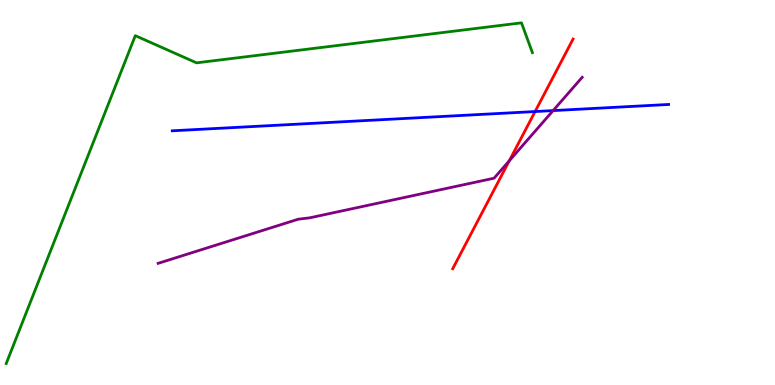[{'lines': ['blue', 'red'], 'intersections': [{'x': 6.9, 'y': 7.1}]}, {'lines': ['green', 'red'], 'intersections': []}, {'lines': ['purple', 'red'], 'intersections': [{'x': 6.57, 'y': 5.82}]}, {'lines': ['blue', 'green'], 'intersections': []}, {'lines': ['blue', 'purple'], 'intersections': [{'x': 7.14, 'y': 7.13}]}, {'lines': ['green', 'purple'], 'intersections': []}]